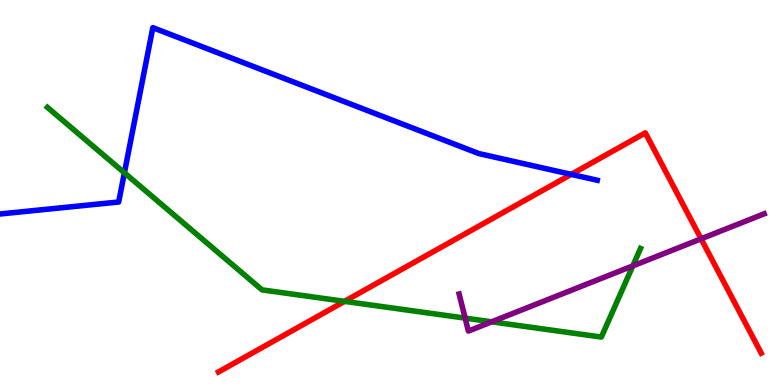[{'lines': ['blue', 'red'], 'intersections': [{'x': 7.37, 'y': 5.47}]}, {'lines': ['green', 'red'], 'intersections': [{'x': 4.45, 'y': 2.17}]}, {'lines': ['purple', 'red'], 'intersections': [{'x': 9.05, 'y': 3.8}]}, {'lines': ['blue', 'green'], 'intersections': [{'x': 1.61, 'y': 5.51}]}, {'lines': ['blue', 'purple'], 'intersections': []}, {'lines': ['green', 'purple'], 'intersections': [{'x': 6.0, 'y': 1.74}, {'x': 6.34, 'y': 1.64}, {'x': 8.17, 'y': 3.09}]}]